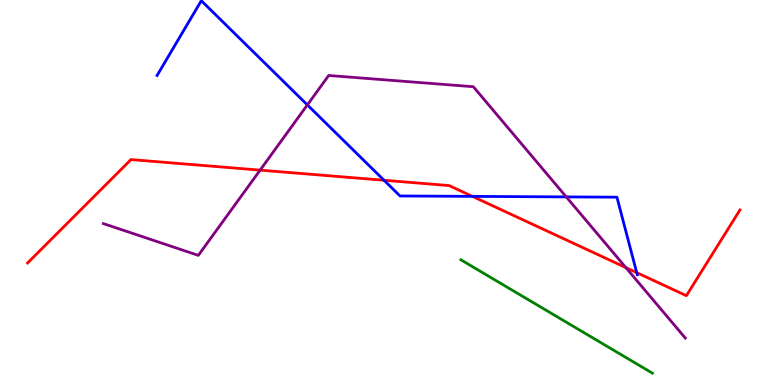[{'lines': ['blue', 'red'], 'intersections': [{'x': 4.96, 'y': 5.32}, {'x': 6.1, 'y': 4.9}, {'x': 8.22, 'y': 2.92}]}, {'lines': ['green', 'red'], 'intersections': []}, {'lines': ['purple', 'red'], 'intersections': [{'x': 3.36, 'y': 5.58}, {'x': 8.08, 'y': 3.05}]}, {'lines': ['blue', 'green'], 'intersections': []}, {'lines': ['blue', 'purple'], 'intersections': [{'x': 3.97, 'y': 7.27}, {'x': 7.31, 'y': 4.89}]}, {'lines': ['green', 'purple'], 'intersections': []}]